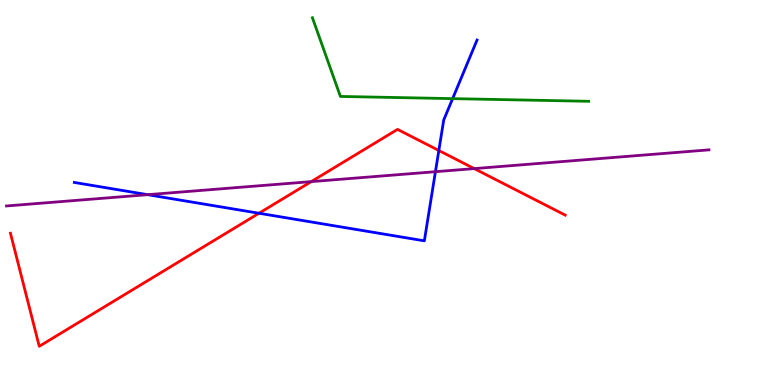[{'lines': ['blue', 'red'], 'intersections': [{'x': 3.34, 'y': 4.46}, {'x': 5.66, 'y': 6.09}]}, {'lines': ['green', 'red'], 'intersections': []}, {'lines': ['purple', 'red'], 'intersections': [{'x': 4.02, 'y': 5.28}, {'x': 6.12, 'y': 5.62}]}, {'lines': ['blue', 'green'], 'intersections': [{'x': 5.84, 'y': 7.44}]}, {'lines': ['blue', 'purple'], 'intersections': [{'x': 1.91, 'y': 4.94}, {'x': 5.62, 'y': 5.54}]}, {'lines': ['green', 'purple'], 'intersections': []}]